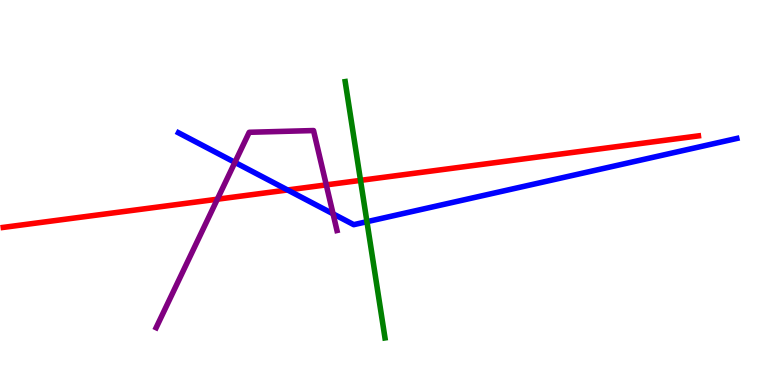[{'lines': ['blue', 'red'], 'intersections': [{'x': 3.71, 'y': 5.07}]}, {'lines': ['green', 'red'], 'intersections': [{'x': 4.65, 'y': 5.32}]}, {'lines': ['purple', 'red'], 'intersections': [{'x': 2.8, 'y': 4.83}, {'x': 4.21, 'y': 5.2}]}, {'lines': ['blue', 'green'], 'intersections': [{'x': 4.73, 'y': 4.24}]}, {'lines': ['blue', 'purple'], 'intersections': [{'x': 3.03, 'y': 5.78}, {'x': 4.3, 'y': 4.45}]}, {'lines': ['green', 'purple'], 'intersections': []}]